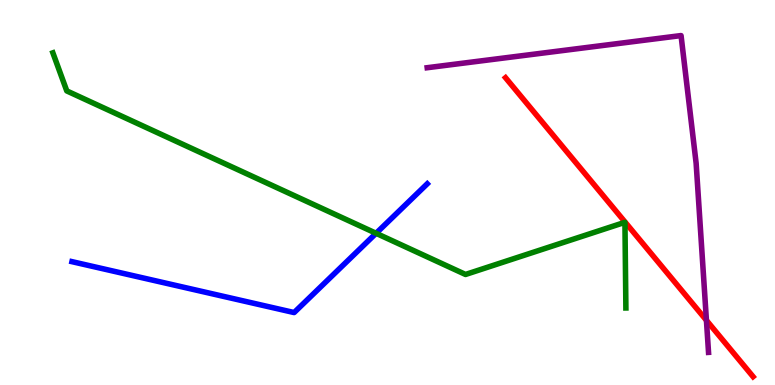[{'lines': ['blue', 'red'], 'intersections': []}, {'lines': ['green', 'red'], 'intersections': []}, {'lines': ['purple', 'red'], 'intersections': [{'x': 9.12, 'y': 1.68}]}, {'lines': ['blue', 'green'], 'intersections': [{'x': 4.85, 'y': 3.94}]}, {'lines': ['blue', 'purple'], 'intersections': []}, {'lines': ['green', 'purple'], 'intersections': []}]